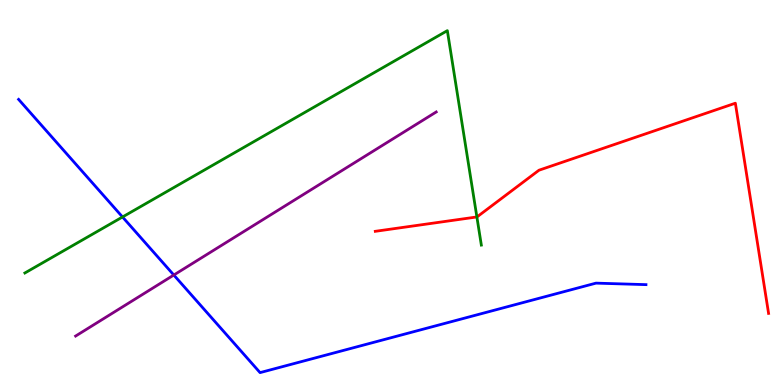[{'lines': ['blue', 'red'], 'intersections': []}, {'lines': ['green', 'red'], 'intersections': [{'x': 6.15, 'y': 4.37}]}, {'lines': ['purple', 'red'], 'intersections': []}, {'lines': ['blue', 'green'], 'intersections': [{'x': 1.58, 'y': 4.36}]}, {'lines': ['blue', 'purple'], 'intersections': [{'x': 2.24, 'y': 2.86}]}, {'lines': ['green', 'purple'], 'intersections': []}]